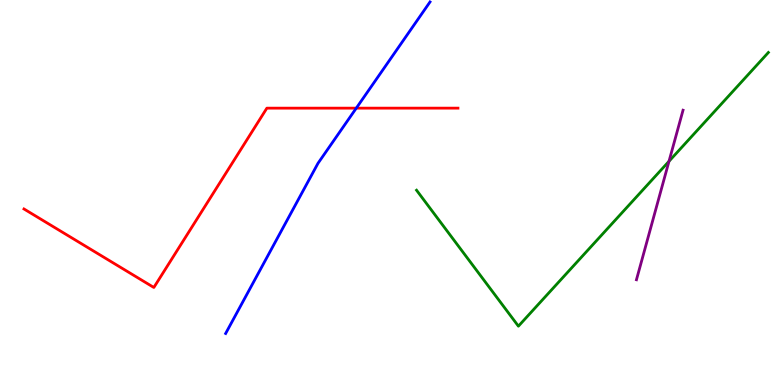[{'lines': ['blue', 'red'], 'intersections': [{'x': 4.6, 'y': 7.19}]}, {'lines': ['green', 'red'], 'intersections': []}, {'lines': ['purple', 'red'], 'intersections': []}, {'lines': ['blue', 'green'], 'intersections': []}, {'lines': ['blue', 'purple'], 'intersections': []}, {'lines': ['green', 'purple'], 'intersections': [{'x': 8.63, 'y': 5.81}]}]